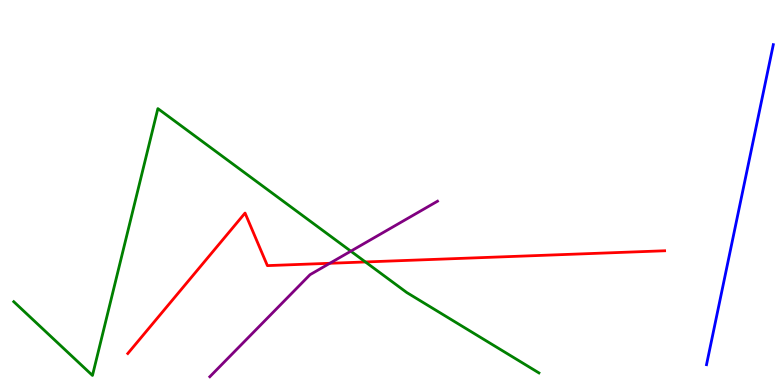[{'lines': ['blue', 'red'], 'intersections': []}, {'lines': ['green', 'red'], 'intersections': [{'x': 4.71, 'y': 3.2}]}, {'lines': ['purple', 'red'], 'intersections': [{'x': 4.26, 'y': 3.16}]}, {'lines': ['blue', 'green'], 'intersections': []}, {'lines': ['blue', 'purple'], 'intersections': []}, {'lines': ['green', 'purple'], 'intersections': [{'x': 4.53, 'y': 3.48}]}]